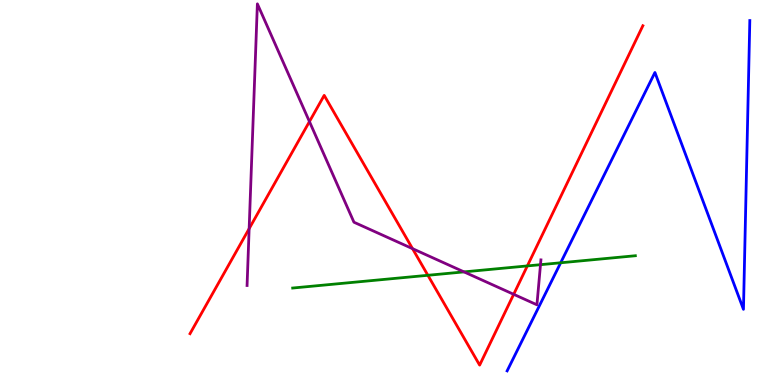[{'lines': ['blue', 'red'], 'intersections': []}, {'lines': ['green', 'red'], 'intersections': [{'x': 5.52, 'y': 2.85}, {'x': 6.8, 'y': 3.09}]}, {'lines': ['purple', 'red'], 'intersections': [{'x': 3.21, 'y': 4.06}, {'x': 3.99, 'y': 6.84}, {'x': 5.32, 'y': 3.54}, {'x': 6.63, 'y': 2.36}]}, {'lines': ['blue', 'green'], 'intersections': [{'x': 7.23, 'y': 3.17}]}, {'lines': ['blue', 'purple'], 'intersections': []}, {'lines': ['green', 'purple'], 'intersections': [{'x': 5.99, 'y': 2.94}, {'x': 6.97, 'y': 3.13}]}]